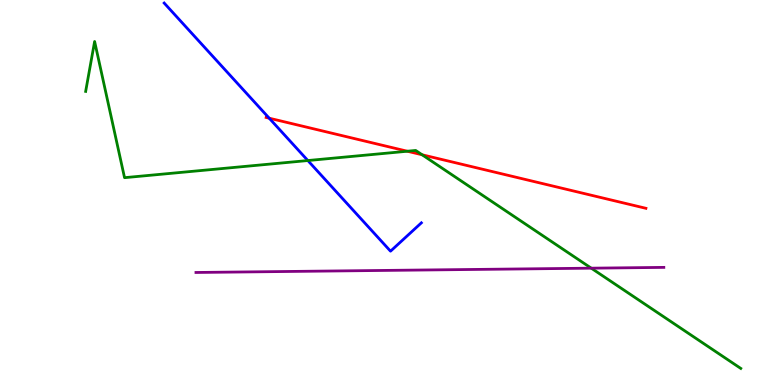[{'lines': ['blue', 'red'], 'intersections': [{'x': 3.47, 'y': 6.93}]}, {'lines': ['green', 'red'], 'intersections': [{'x': 5.26, 'y': 6.07}, {'x': 5.45, 'y': 5.98}]}, {'lines': ['purple', 'red'], 'intersections': []}, {'lines': ['blue', 'green'], 'intersections': [{'x': 3.97, 'y': 5.83}]}, {'lines': ['blue', 'purple'], 'intersections': []}, {'lines': ['green', 'purple'], 'intersections': [{'x': 7.63, 'y': 3.03}]}]